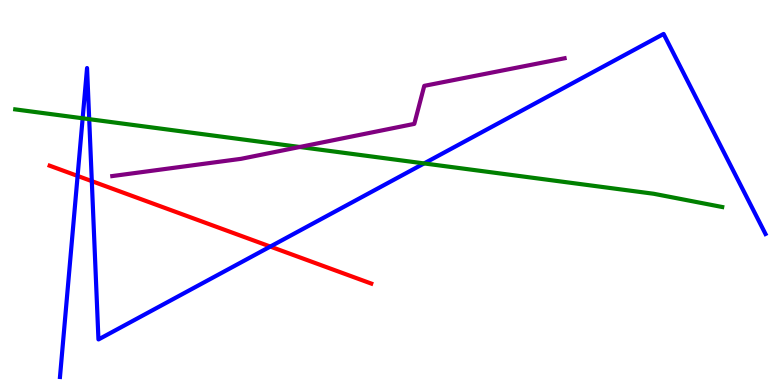[{'lines': ['blue', 'red'], 'intersections': [{'x': 1.0, 'y': 5.43}, {'x': 1.18, 'y': 5.3}, {'x': 3.49, 'y': 3.6}]}, {'lines': ['green', 'red'], 'intersections': []}, {'lines': ['purple', 'red'], 'intersections': []}, {'lines': ['blue', 'green'], 'intersections': [{'x': 1.07, 'y': 6.93}, {'x': 1.15, 'y': 6.9}, {'x': 5.47, 'y': 5.76}]}, {'lines': ['blue', 'purple'], 'intersections': []}, {'lines': ['green', 'purple'], 'intersections': [{'x': 3.87, 'y': 6.18}]}]